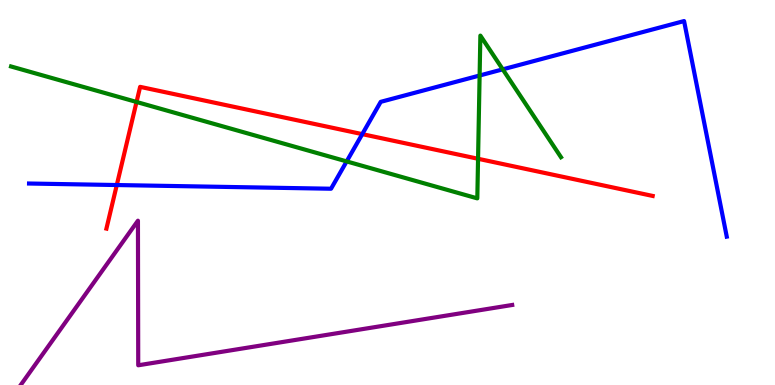[{'lines': ['blue', 'red'], 'intersections': [{'x': 1.51, 'y': 5.19}, {'x': 4.67, 'y': 6.52}]}, {'lines': ['green', 'red'], 'intersections': [{'x': 1.76, 'y': 7.35}, {'x': 6.17, 'y': 5.88}]}, {'lines': ['purple', 'red'], 'intersections': []}, {'lines': ['blue', 'green'], 'intersections': [{'x': 4.47, 'y': 5.81}, {'x': 6.19, 'y': 8.04}, {'x': 6.49, 'y': 8.2}]}, {'lines': ['blue', 'purple'], 'intersections': []}, {'lines': ['green', 'purple'], 'intersections': []}]